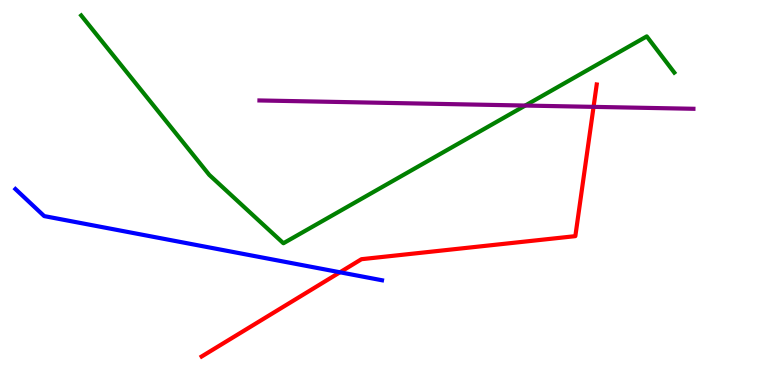[{'lines': ['blue', 'red'], 'intersections': [{'x': 4.39, 'y': 2.93}]}, {'lines': ['green', 'red'], 'intersections': []}, {'lines': ['purple', 'red'], 'intersections': [{'x': 7.66, 'y': 7.22}]}, {'lines': ['blue', 'green'], 'intersections': []}, {'lines': ['blue', 'purple'], 'intersections': []}, {'lines': ['green', 'purple'], 'intersections': [{'x': 6.78, 'y': 7.26}]}]